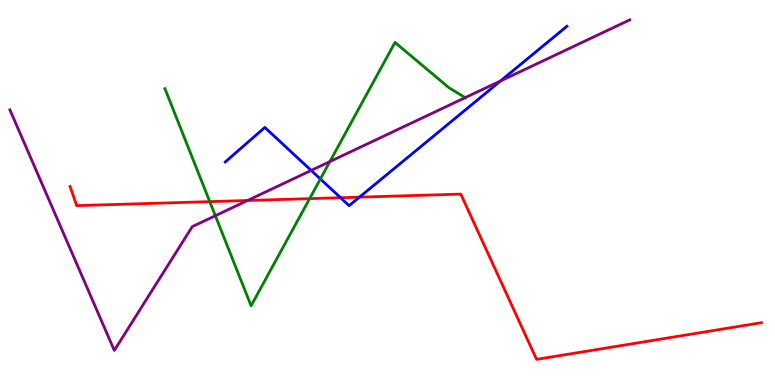[{'lines': ['blue', 'red'], 'intersections': [{'x': 4.39, 'y': 4.86}, {'x': 4.64, 'y': 4.88}]}, {'lines': ['green', 'red'], 'intersections': [{'x': 2.71, 'y': 4.76}, {'x': 4.0, 'y': 4.84}]}, {'lines': ['purple', 'red'], 'intersections': [{'x': 3.19, 'y': 4.79}]}, {'lines': ['blue', 'green'], 'intersections': [{'x': 4.13, 'y': 5.35}]}, {'lines': ['blue', 'purple'], 'intersections': [{'x': 4.02, 'y': 5.57}, {'x': 6.46, 'y': 7.9}]}, {'lines': ['green', 'purple'], 'intersections': [{'x': 2.78, 'y': 4.4}, {'x': 4.26, 'y': 5.8}, {'x': 6.0, 'y': 7.46}]}]